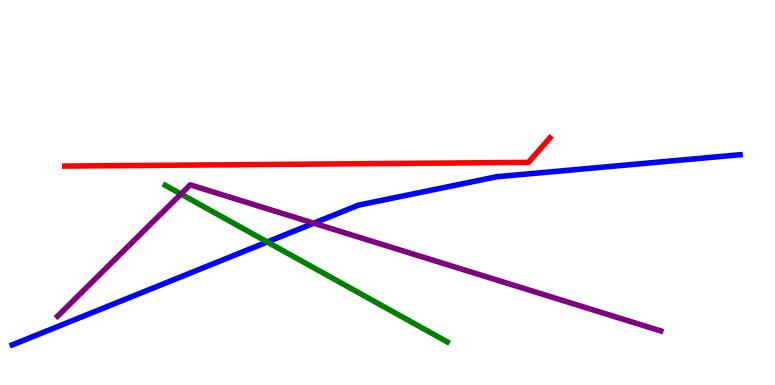[{'lines': ['blue', 'red'], 'intersections': []}, {'lines': ['green', 'red'], 'intersections': []}, {'lines': ['purple', 'red'], 'intersections': []}, {'lines': ['blue', 'green'], 'intersections': [{'x': 3.45, 'y': 3.72}]}, {'lines': ['blue', 'purple'], 'intersections': [{'x': 4.05, 'y': 4.2}]}, {'lines': ['green', 'purple'], 'intersections': [{'x': 2.34, 'y': 4.96}]}]